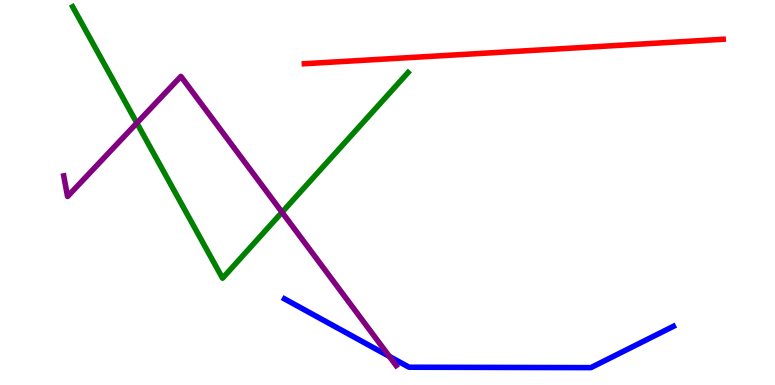[{'lines': ['blue', 'red'], 'intersections': []}, {'lines': ['green', 'red'], 'intersections': []}, {'lines': ['purple', 'red'], 'intersections': []}, {'lines': ['blue', 'green'], 'intersections': []}, {'lines': ['blue', 'purple'], 'intersections': [{'x': 5.02, 'y': 0.743}]}, {'lines': ['green', 'purple'], 'intersections': [{'x': 1.77, 'y': 6.8}, {'x': 3.64, 'y': 4.49}]}]